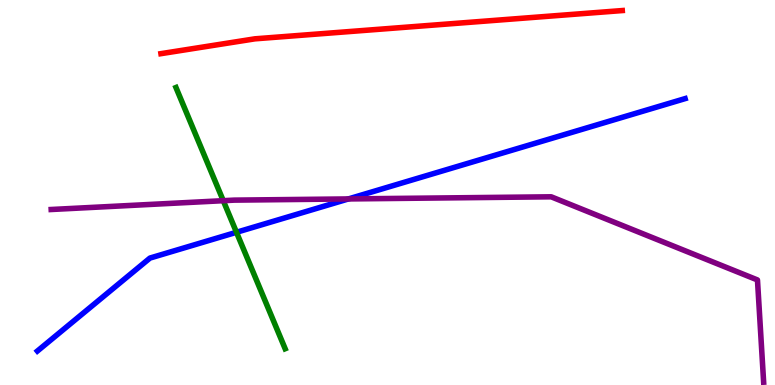[{'lines': ['blue', 'red'], 'intersections': []}, {'lines': ['green', 'red'], 'intersections': []}, {'lines': ['purple', 'red'], 'intersections': []}, {'lines': ['blue', 'green'], 'intersections': [{'x': 3.05, 'y': 3.97}]}, {'lines': ['blue', 'purple'], 'intersections': [{'x': 4.5, 'y': 4.83}]}, {'lines': ['green', 'purple'], 'intersections': [{'x': 2.88, 'y': 4.79}]}]